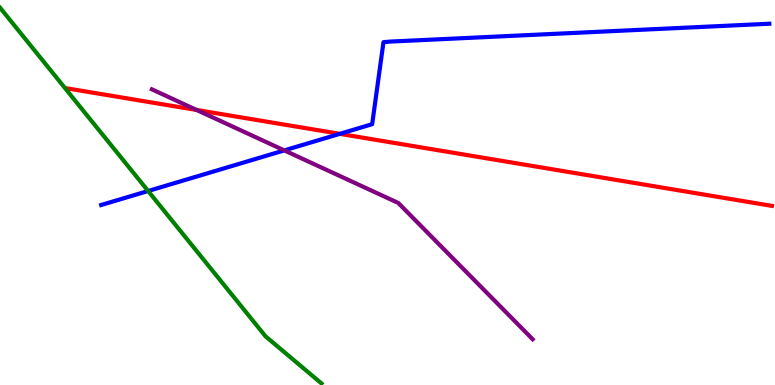[{'lines': ['blue', 'red'], 'intersections': [{'x': 4.38, 'y': 6.52}]}, {'lines': ['green', 'red'], 'intersections': []}, {'lines': ['purple', 'red'], 'intersections': [{'x': 2.54, 'y': 7.14}]}, {'lines': ['blue', 'green'], 'intersections': [{'x': 1.91, 'y': 5.04}]}, {'lines': ['blue', 'purple'], 'intersections': [{'x': 3.67, 'y': 6.09}]}, {'lines': ['green', 'purple'], 'intersections': []}]